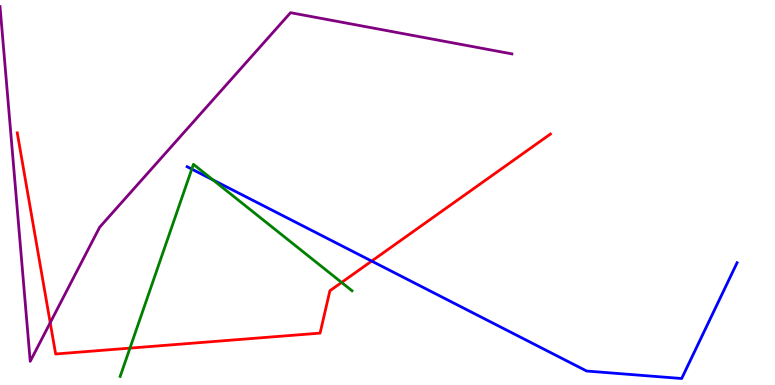[{'lines': ['blue', 'red'], 'intersections': [{'x': 4.8, 'y': 3.22}]}, {'lines': ['green', 'red'], 'intersections': [{'x': 1.68, 'y': 0.958}, {'x': 4.41, 'y': 2.66}]}, {'lines': ['purple', 'red'], 'intersections': [{'x': 0.648, 'y': 1.62}]}, {'lines': ['blue', 'green'], 'intersections': [{'x': 2.47, 'y': 5.61}, {'x': 2.75, 'y': 5.33}]}, {'lines': ['blue', 'purple'], 'intersections': []}, {'lines': ['green', 'purple'], 'intersections': []}]